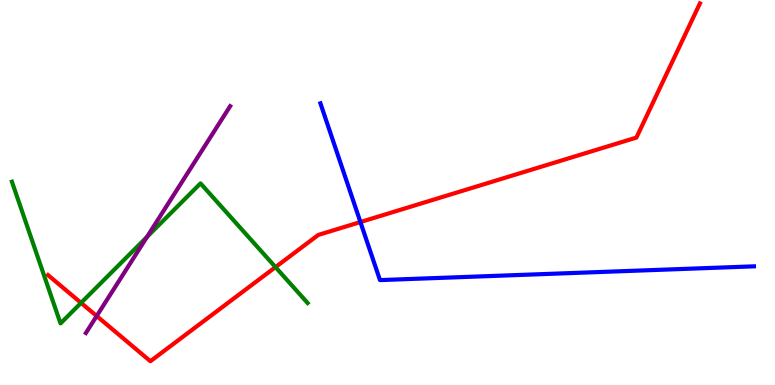[{'lines': ['blue', 'red'], 'intersections': [{'x': 4.65, 'y': 4.23}]}, {'lines': ['green', 'red'], 'intersections': [{'x': 1.05, 'y': 2.13}, {'x': 3.55, 'y': 3.06}]}, {'lines': ['purple', 'red'], 'intersections': [{'x': 1.25, 'y': 1.79}]}, {'lines': ['blue', 'green'], 'intersections': []}, {'lines': ['blue', 'purple'], 'intersections': []}, {'lines': ['green', 'purple'], 'intersections': [{'x': 1.9, 'y': 3.85}]}]